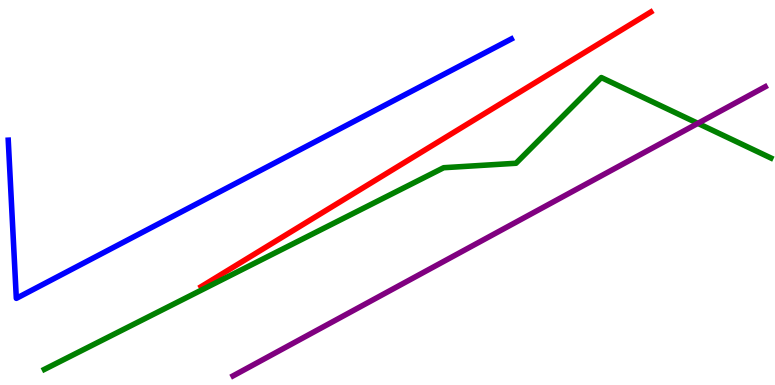[{'lines': ['blue', 'red'], 'intersections': []}, {'lines': ['green', 'red'], 'intersections': []}, {'lines': ['purple', 'red'], 'intersections': []}, {'lines': ['blue', 'green'], 'intersections': []}, {'lines': ['blue', 'purple'], 'intersections': []}, {'lines': ['green', 'purple'], 'intersections': [{'x': 9.0, 'y': 6.8}]}]